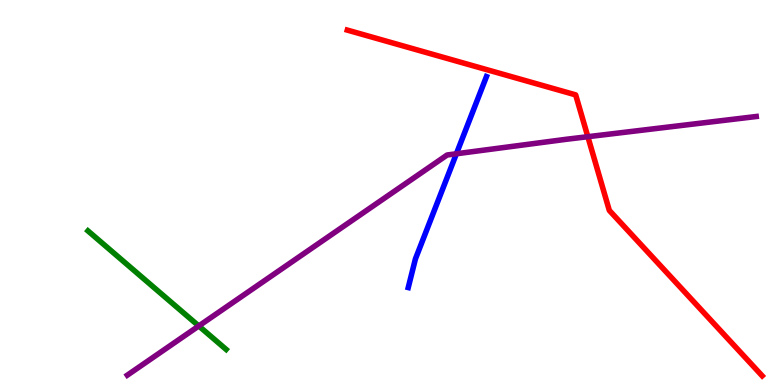[{'lines': ['blue', 'red'], 'intersections': []}, {'lines': ['green', 'red'], 'intersections': []}, {'lines': ['purple', 'red'], 'intersections': [{'x': 7.59, 'y': 6.45}]}, {'lines': ['blue', 'green'], 'intersections': []}, {'lines': ['blue', 'purple'], 'intersections': [{'x': 5.89, 'y': 6.01}]}, {'lines': ['green', 'purple'], 'intersections': [{'x': 2.56, 'y': 1.53}]}]